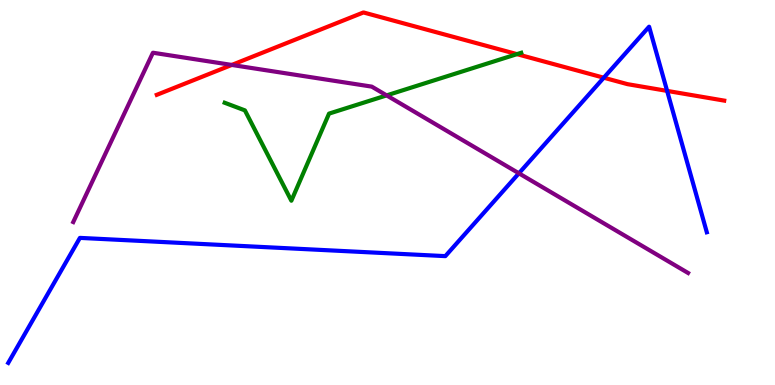[{'lines': ['blue', 'red'], 'intersections': [{'x': 7.79, 'y': 7.98}, {'x': 8.61, 'y': 7.64}]}, {'lines': ['green', 'red'], 'intersections': [{'x': 6.67, 'y': 8.59}]}, {'lines': ['purple', 'red'], 'intersections': [{'x': 2.99, 'y': 8.31}]}, {'lines': ['blue', 'green'], 'intersections': []}, {'lines': ['blue', 'purple'], 'intersections': [{'x': 6.7, 'y': 5.5}]}, {'lines': ['green', 'purple'], 'intersections': [{'x': 4.99, 'y': 7.52}]}]